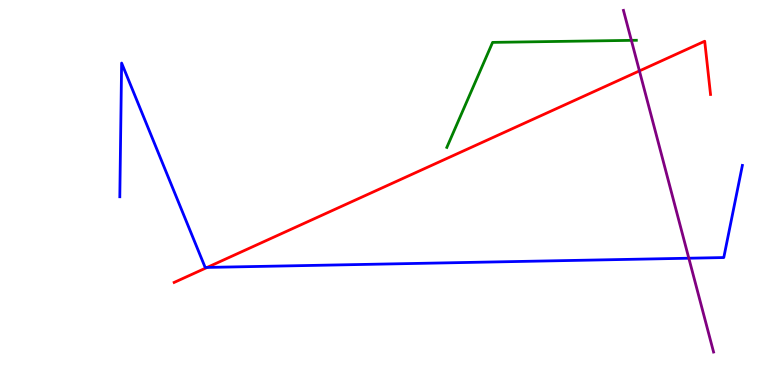[{'lines': ['blue', 'red'], 'intersections': [{'x': 2.67, 'y': 3.05}]}, {'lines': ['green', 'red'], 'intersections': []}, {'lines': ['purple', 'red'], 'intersections': [{'x': 8.25, 'y': 8.16}]}, {'lines': ['blue', 'green'], 'intersections': []}, {'lines': ['blue', 'purple'], 'intersections': [{'x': 8.89, 'y': 3.29}]}, {'lines': ['green', 'purple'], 'intersections': [{'x': 8.15, 'y': 8.95}]}]